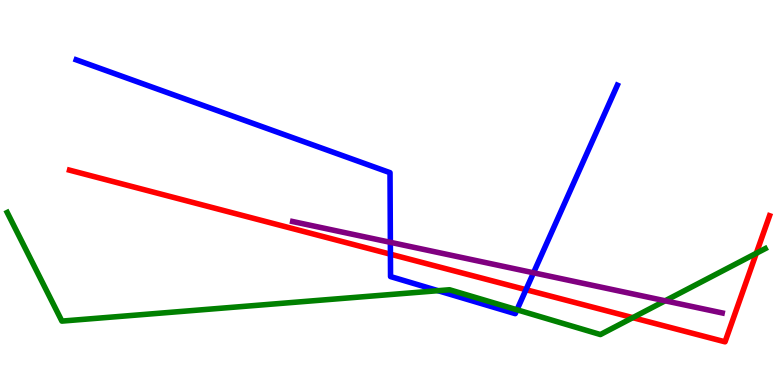[{'lines': ['blue', 'red'], 'intersections': [{'x': 5.04, 'y': 3.4}, {'x': 6.79, 'y': 2.48}]}, {'lines': ['green', 'red'], 'intersections': [{'x': 8.16, 'y': 1.75}, {'x': 9.76, 'y': 3.42}]}, {'lines': ['purple', 'red'], 'intersections': []}, {'lines': ['blue', 'green'], 'intersections': [{'x': 5.65, 'y': 2.45}, {'x': 6.67, 'y': 1.95}]}, {'lines': ['blue', 'purple'], 'intersections': [{'x': 5.04, 'y': 3.71}, {'x': 6.88, 'y': 2.91}]}, {'lines': ['green', 'purple'], 'intersections': [{'x': 8.58, 'y': 2.19}]}]